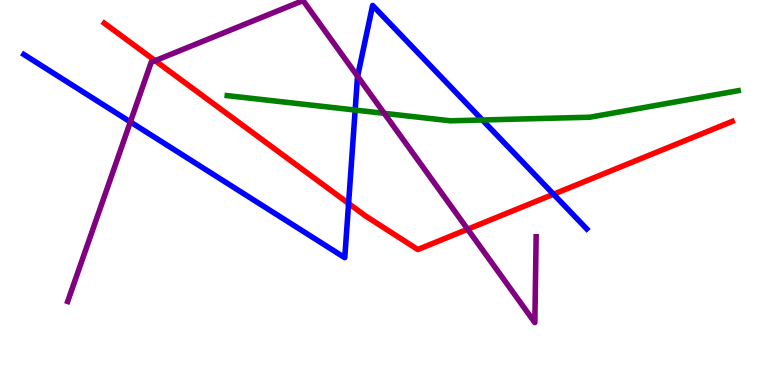[{'lines': ['blue', 'red'], 'intersections': [{'x': 4.5, 'y': 4.72}, {'x': 7.14, 'y': 4.96}]}, {'lines': ['green', 'red'], 'intersections': []}, {'lines': ['purple', 'red'], 'intersections': [{'x': 2.0, 'y': 8.42}, {'x': 6.03, 'y': 4.05}]}, {'lines': ['blue', 'green'], 'intersections': [{'x': 4.58, 'y': 7.14}, {'x': 6.22, 'y': 6.88}]}, {'lines': ['blue', 'purple'], 'intersections': [{'x': 1.68, 'y': 6.83}, {'x': 4.61, 'y': 8.02}]}, {'lines': ['green', 'purple'], 'intersections': [{'x': 4.96, 'y': 7.06}]}]